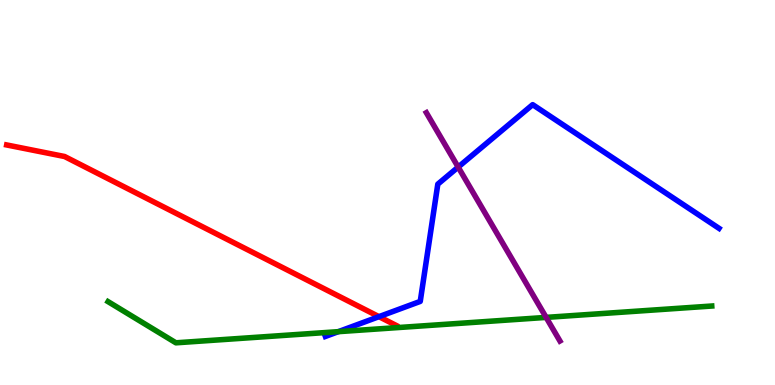[{'lines': ['blue', 'red'], 'intersections': [{'x': 4.89, 'y': 1.78}]}, {'lines': ['green', 'red'], 'intersections': []}, {'lines': ['purple', 'red'], 'intersections': []}, {'lines': ['blue', 'green'], 'intersections': [{'x': 4.37, 'y': 1.39}]}, {'lines': ['blue', 'purple'], 'intersections': [{'x': 5.91, 'y': 5.66}]}, {'lines': ['green', 'purple'], 'intersections': [{'x': 7.05, 'y': 1.76}]}]